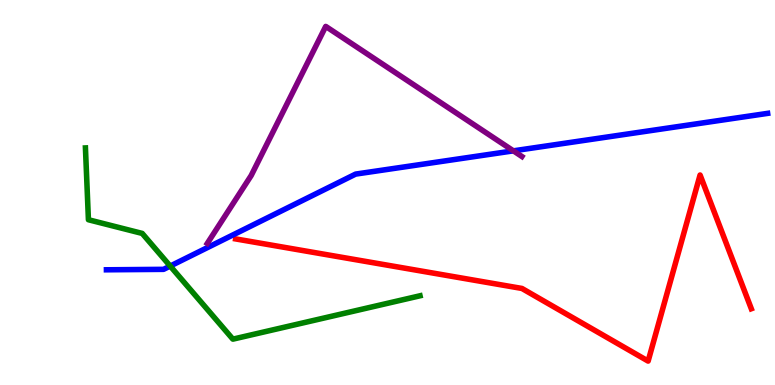[{'lines': ['blue', 'red'], 'intersections': []}, {'lines': ['green', 'red'], 'intersections': []}, {'lines': ['purple', 'red'], 'intersections': []}, {'lines': ['blue', 'green'], 'intersections': [{'x': 2.2, 'y': 3.09}]}, {'lines': ['blue', 'purple'], 'intersections': [{'x': 6.62, 'y': 6.08}]}, {'lines': ['green', 'purple'], 'intersections': []}]